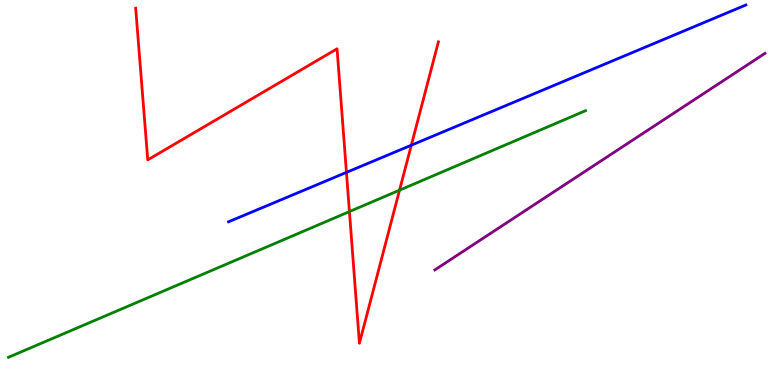[{'lines': ['blue', 'red'], 'intersections': [{'x': 4.47, 'y': 5.52}, {'x': 5.31, 'y': 6.23}]}, {'lines': ['green', 'red'], 'intersections': [{'x': 4.51, 'y': 4.5}, {'x': 5.16, 'y': 5.06}]}, {'lines': ['purple', 'red'], 'intersections': []}, {'lines': ['blue', 'green'], 'intersections': []}, {'lines': ['blue', 'purple'], 'intersections': []}, {'lines': ['green', 'purple'], 'intersections': []}]